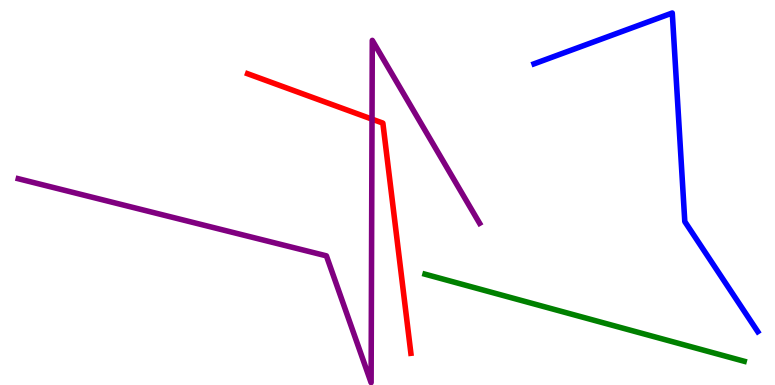[{'lines': ['blue', 'red'], 'intersections': []}, {'lines': ['green', 'red'], 'intersections': []}, {'lines': ['purple', 'red'], 'intersections': [{'x': 4.8, 'y': 6.91}]}, {'lines': ['blue', 'green'], 'intersections': []}, {'lines': ['blue', 'purple'], 'intersections': []}, {'lines': ['green', 'purple'], 'intersections': []}]